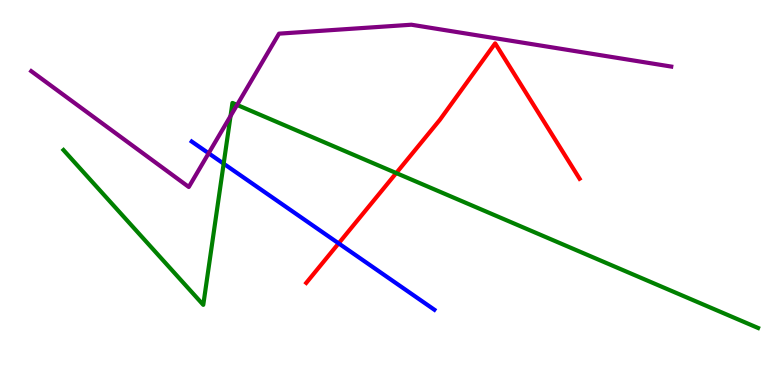[{'lines': ['blue', 'red'], 'intersections': [{'x': 4.37, 'y': 3.68}]}, {'lines': ['green', 'red'], 'intersections': [{'x': 5.11, 'y': 5.5}]}, {'lines': ['purple', 'red'], 'intersections': []}, {'lines': ['blue', 'green'], 'intersections': [{'x': 2.89, 'y': 5.75}]}, {'lines': ['blue', 'purple'], 'intersections': [{'x': 2.69, 'y': 6.02}]}, {'lines': ['green', 'purple'], 'intersections': [{'x': 2.97, 'y': 6.99}, {'x': 3.06, 'y': 7.27}]}]